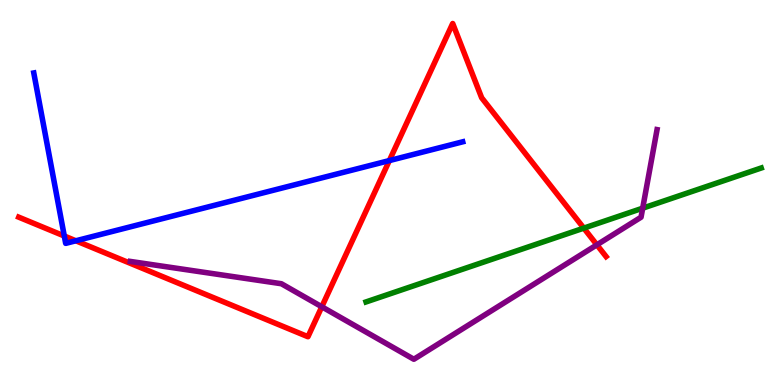[{'lines': ['blue', 'red'], 'intersections': [{'x': 0.83, 'y': 3.87}, {'x': 0.979, 'y': 3.75}, {'x': 5.02, 'y': 5.83}]}, {'lines': ['green', 'red'], 'intersections': [{'x': 7.53, 'y': 4.07}]}, {'lines': ['purple', 'red'], 'intersections': [{'x': 4.15, 'y': 2.03}, {'x': 7.7, 'y': 3.64}]}, {'lines': ['blue', 'green'], 'intersections': []}, {'lines': ['blue', 'purple'], 'intersections': []}, {'lines': ['green', 'purple'], 'intersections': [{'x': 8.29, 'y': 4.59}]}]